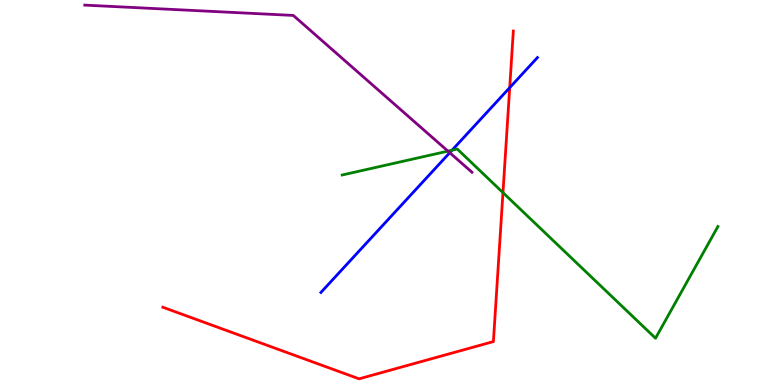[{'lines': ['blue', 'red'], 'intersections': [{'x': 6.58, 'y': 7.72}]}, {'lines': ['green', 'red'], 'intersections': [{'x': 6.49, 'y': 5.0}]}, {'lines': ['purple', 'red'], 'intersections': []}, {'lines': ['blue', 'green'], 'intersections': [{'x': 5.83, 'y': 6.1}]}, {'lines': ['blue', 'purple'], 'intersections': [{'x': 5.8, 'y': 6.03}]}, {'lines': ['green', 'purple'], 'intersections': [{'x': 5.78, 'y': 6.07}]}]